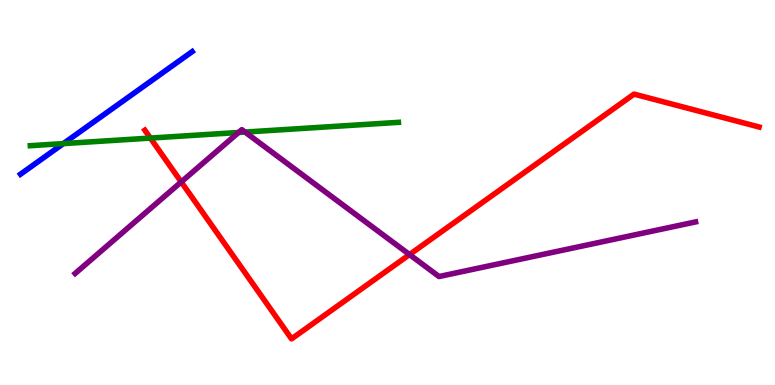[{'lines': ['blue', 'red'], 'intersections': []}, {'lines': ['green', 'red'], 'intersections': [{'x': 1.94, 'y': 6.41}]}, {'lines': ['purple', 'red'], 'intersections': [{'x': 2.34, 'y': 5.27}, {'x': 5.28, 'y': 3.39}]}, {'lines': ['blue', 'green'], 'intersections': [{'x': 0.818, 'y': 6.27}]}, {'lines': ['blue', 'purple'], 'intersections': []}, {'lines': ['green', 'purple'], 'intersections': [{'x': 3.08, 'y': 6.56}, {'x': 3.16, 'y': 6.57}]}]